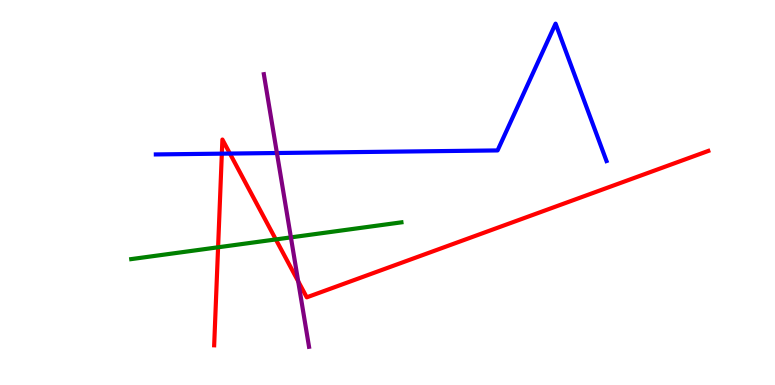[{'lines': ['blue', 'red'], 'intersections': [{'x': 2.86, 'y': 6.01}, {'x': 2.97, 'y': 6.01}]}, {'lines': ['green', 'red'], 'intersections': [{'x': 2.81, 'y': 3.58}, {'x': 3.56, 'y': 3.78}]}, {'lines': ['purple', 'red'], 'intersections': [{'x': 3.85, 'y': 2.7}]}, {'lines': ['blue', 'green'], 'intersections': []}, {'lines': ['blue', 'purple'], 'intersections': [{'x': 3.57, 'y': 6.03}]}, {'lines': ['green', 'purple'], 'intersections': [{'x': 3.75, 'y': 3.83}]}]